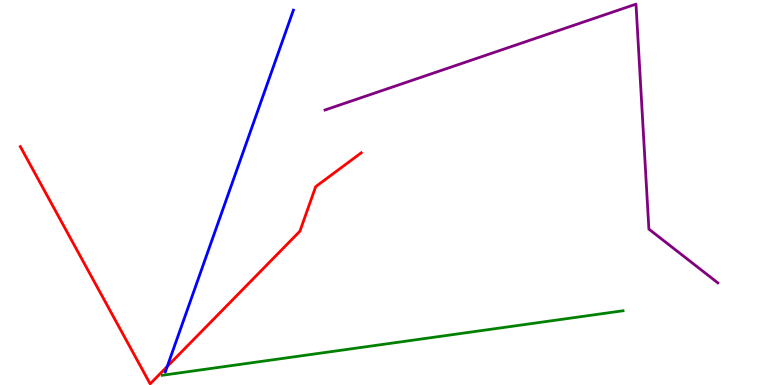[{'lines': ['blue', 'red'], 'intersections': [{'x': 2.16, 'y': 0.483}]}, {'lines': ['green', 'red'], 'intersections': []}, {'lines': ['purple', 'red'], 'intersections': []}, {'lines': ['blue', 'green'], 'intersections': []}, {'lines': ['blue', 'purple'], 'intersections': []}, {'lines': ['green', 'purple'], 'intersections': []}]